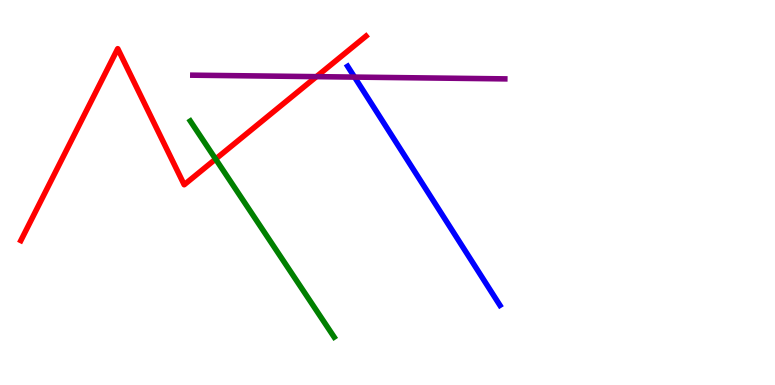[{'lines': ['blue', 'red'], 'intersections': []}, {'lines': ['green', 'red'], 'intersections': [{'x': 2.78, 'y': 5.87}]}, {'lines': ['purple', 'red'], 'intersections': [{'x': 4.08, 'y': 8.01}]}, {'lines': ['blue', 'green'], 'intersections': []}, {'lines': ['blue', 'purple'], 'intersections': [{'x': 4.57, 'y': 8.0}]}, {'lines': ['green', 'purple'], 'intersections': []}]